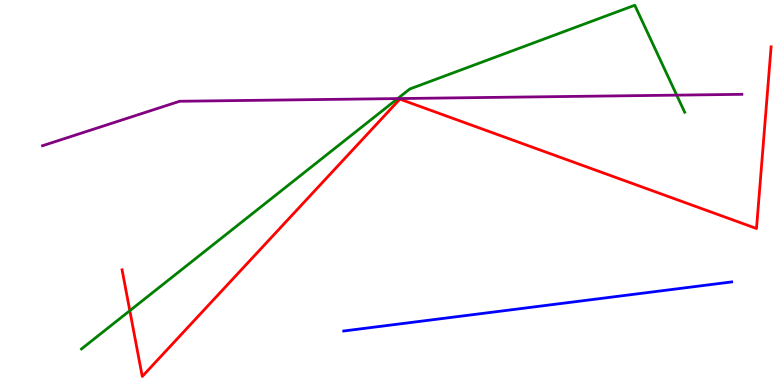[{'lines': ['blue', 'red'], 'intersections': []}, {'lines': ['green', 'red'], 'intersections': [{'x': 1.68, 'y': 1.93}]}, {'lines': ['purple', 'red'], 'intersections': []}, {'lines': ['blue', 'green'], 'intersections': []}, {'lines': ['blue', 'purple'], 'intersections': []}, {'lines': ['green', 'purple'], 'intersections': [{'x': 5.13, 'y': 7.44}, {'x': 8.73, 'y': 7.53}]}]